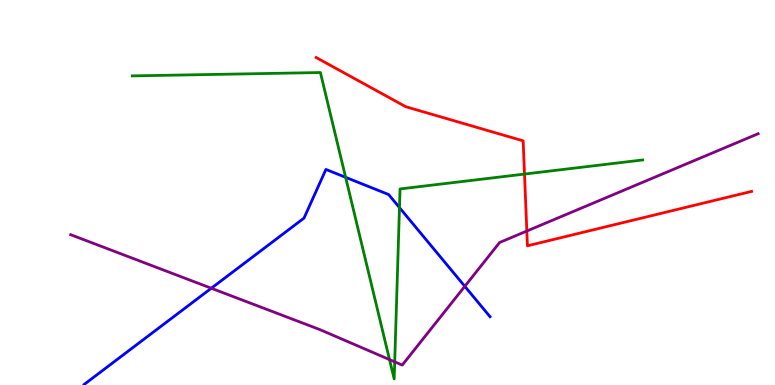[{'lines': ['blue', 'red'], 'intersections': []}, {'lines': ['green', 'red'], 'intersections': [{'x': 6.77, 'y': 5.48}]}, {'lines': ['purple', 'red'], 'intersections': [{'x': 6.8, 'y': 4.0}]}, {'lines': ['blue', 'green'], 'intersections': [{'x': 4.46, 'y': 5.39}, {'x': 5.15, 'y': 4.61}]}, {'lines': ['blue', 'purple'], 'intersections': [{'x': 2.73, 'y': 2.51}, {'x': 6.0, 'y': 2.56}]}, {'lines': ['green', 'purple'], 'intersections': [{'x': 5.03, 'y': 0.66}, {'x': 5.09, 'y': 0.602}]}]